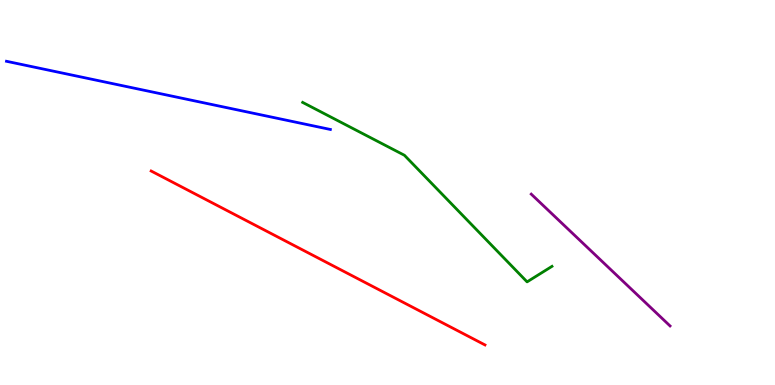[{'lines': ['blue', 'red'], 'intersections': []}, {'lines': ['green', 'red'], 'intersections': []}, {'lines': ['purple', 'red'], 'intersections': []}, {'lines': ['blue', 'green'], 'intersections': []}, {'lines': ['blue', 'purple'], 'intersections': []}, {'lines': ['green', 'purple'], 'intersections': []}]